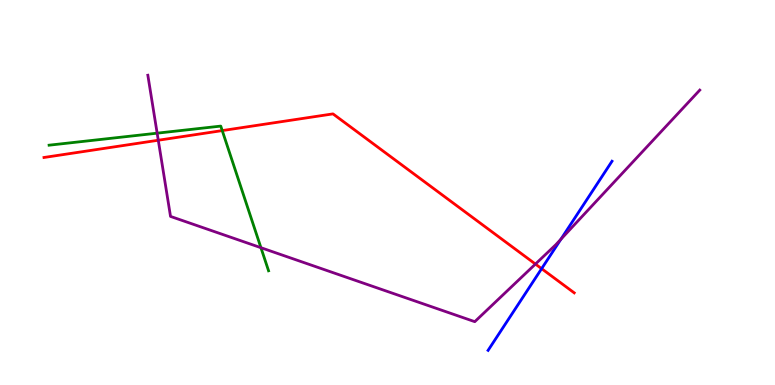[{'lines': ['blue', 'red'], 'intersections': [{'x': 6.99, 'y': 3.02}]}, {'lines': ['green', 'red'], 'intersections': [{'x': 2.87, 'y': 6.61}]}, {'lines': ['purple', 'red'], 'intersections': [{'x': 2.04, 'y': 6.36}, {'x': 6.91, 'y': 3.14}]}, {'lines': ['blue', 'green'], 'intersections': []}, {'lines': ['blue', 'purple'], 'intersections': [{'x': 7.24, 'y': 3.79}]}, {'lines': ['green', 'purple'], 'intersections': [{'x': 2.03, 'y': 6.54}, {'x': 3.37, 'y': 3.57}]}]